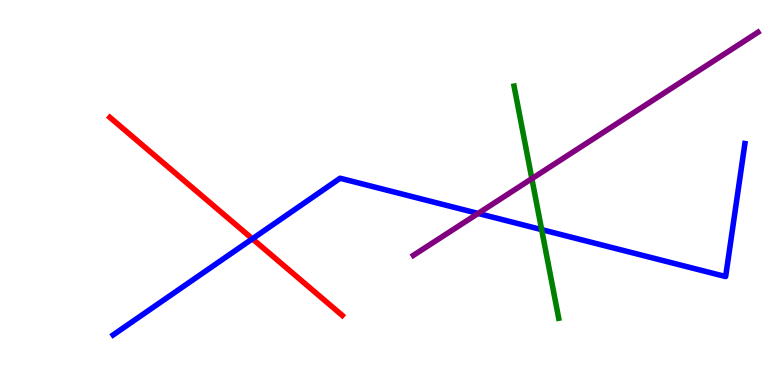[{'lines': ['blue', 'red'], 'intersections': [{'x': 3.26, 'y': 3.8}]}, {'lines': ['green', 'red'], 'intersections': []}, {'lines': ['purple', 'red'], 'intersections': []}, {'lines': ['blue', 'green'], 'intersections': [{'x': 6.99, 'y': 4.04}]}, {'lines': ['blue', 'purple'], 'intersections': [{'x': 6.17, 'y': 4.46}]}, {'lines': ['green', 'purple'], 'intersections': [{'x': 6.86, 'y': 5.36}]}]